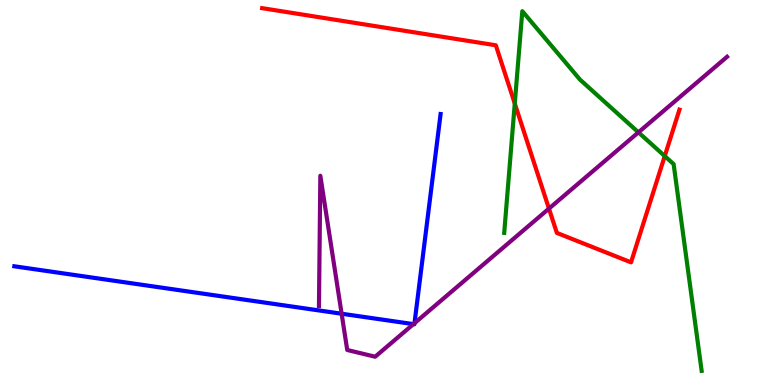[{'lines': ['blue', 'red'], 'intersections': []}, {'lines': ['green', 'red'], 'intersections': [{'x': 6.64, 'y': 7.31}, {'x': 8.58, 'y': 5.95}]}, {'lines': ['purple', 'red'], 'intersections': [{'x': 7.08, 'y': 4.58}]}, {'lines': ['blue', 'green'], 'intersections': []}, {'lines': ['blue', 'purple'], 'intersections': [{'x': 4.41, 'y': 1.85}, {'x': 5.33, 'y': 1.58}, {'x': 5.35, 'y': 1.61}]}, {'lines': ['green', 'purple'], 'intersections': [{'x': 8.24, 'y': 6.56}]}]